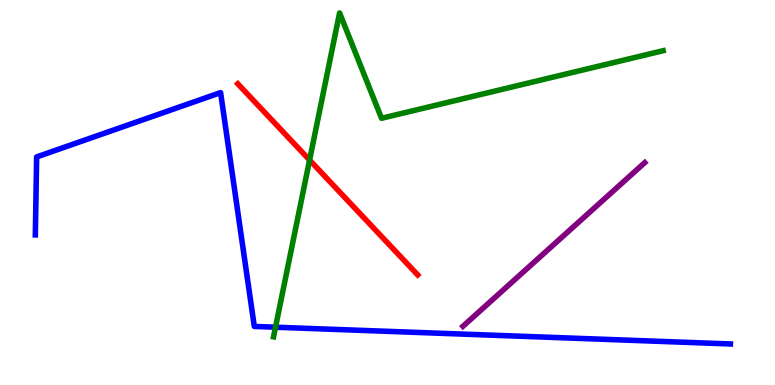[{'lines': ['blue', 'red'], 'intersections': []}, {'lines': ['green', 'red'], 'intersections': [{'x': 3.99, 'y': 5.84}]}, {'lines': ['purple', 'red'], 'intersections': []}, {'lines': ['blue', 'green'], 'intersections': [{'x': 3.55, 'y': 1.5}]}, {'lines': ['blue', 'purple'], 'intersections': []}, {'lines': ['green', 'purple'], 'intersections': []}]